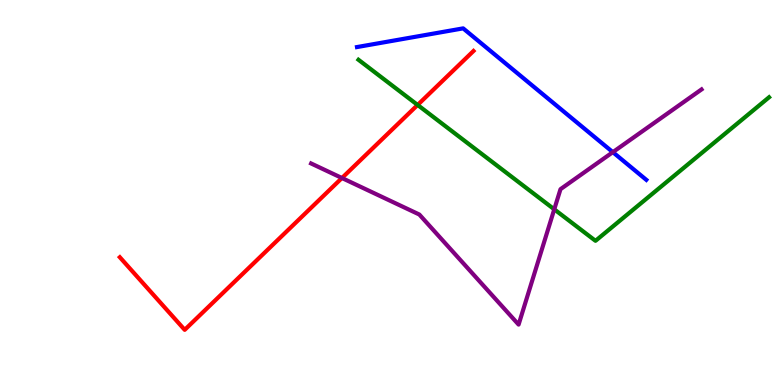[{'lines': ['blue', 'red'], 'intersections': []}, {'lines': ['green', 'red'], 'intersections': [{'x': 5.39, 'y': 7.27}]}, {'lines': ['purple', 'red'], 'intersections': [{'x': 4.41, 'y': 5.38}]}, {'lines': ['blue', 'green'], 'intersections': []}, {'lines': ['blue', 'purple'], 'intersections': [{'x': 7.91, 'y': 6.05}]}, {'lines': ['green', 'purple'], 'intersections': [{'x': 7.15, 'y': 4.56}]}]